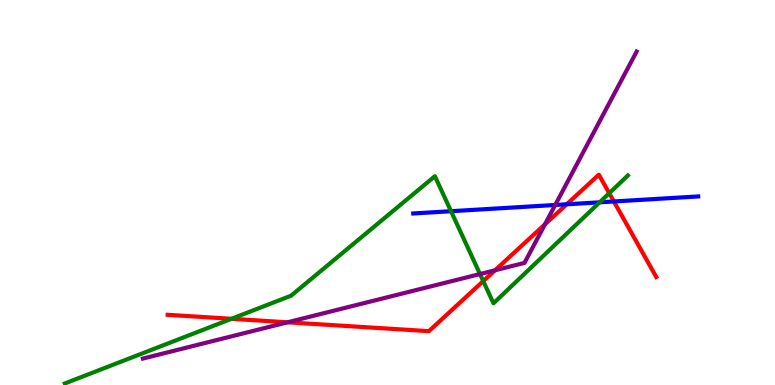[{'lines': ['blue', 'red'], 'intersections': [{'x': 7.31, 'y': 4.69}, {'x': 7.92, 'y': 4.77}]}, {'lines': ['green', 'red'], 'intersections': [{'x': 2.99, 'y': 1.72}, {'x': 6.24, 'y': 2.7}, {'x': 7.86, 'y': 4.98}]}, {'lines': ['purple', 'red'], 'intersections': [{'x': 3.71, 'y': 1.63}, {'x': 6.39, 'y': 2.98}, {'x': 7.03, 'y': 4.17}]}, {'lines': ['blue', 'green'], 'intersections': [{'x': 5.82, 'y': 4.51}, {'x': 7.74, 'y': 4.74}]}, {'lines': ['blue', 'purple'], 'intersections': [{'x': 7.16, 'y': 4.68}]}, {'lines': ['green', 'purple'], 'intersections': [{'x': 6.19, 'y': 2.88}]}]